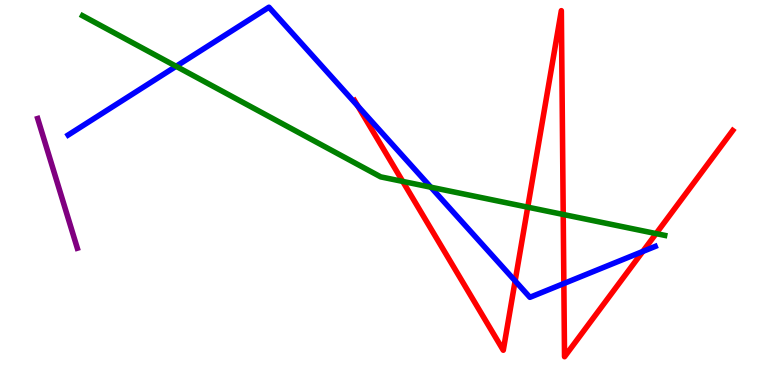[{'lines': ['blue', 'red'], 'intersections': [{'x': 4.62, 'y': 7.25}, {'x': 6.65, 'y': 2.7}, {'x': 7.28, 'y': 2.64}, {'x': 8.29, 'y': 3.47}]}, {'lines': ['green', 'red'], 'intersections': [{'x': 5.2, 'y': 5.29}, {'x': 6.81, 'y': 4.62}, {'x': 7.27, 'y': 4.43}, {'x': 8.47, 'y': 3.93}]}, {'lines': ['purple', 'red'], 'intersections': []}, {'lines': ['blue', 'green'], 'intersections': [{'x': 2.27, 'y': 8.28}, {'x': 5.56, 'y': 5.14}]}, {'lines': ['blue', 'purple'], 'intersections': []}, {'lines': ['green', 'purple'], 'intersections': []}]